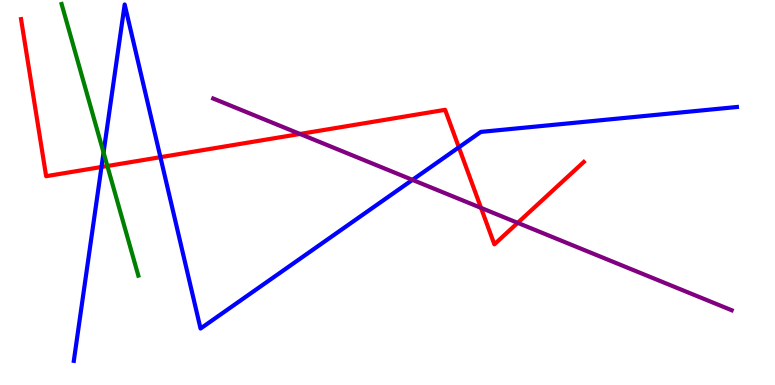[{'lines': ['blue', 'red'], 'intersections': [{'x': 1.31, 'y': 5.66}, {'x': 2.07, 'y': 5.92}, {'x': 5.92, 'y': 6.17}]}, {'lines': ['green', 'red'], 'intersections': [{'x': 1.39, 'y': 5.69}]}, {'lines': ['purple', 'red'], 'intersections': [{'x': 3.87, 'y': 6.52}, {'x': 6.21, 'y': 4.6}, {'x': 6.68, 'y': 4.21}]}, {'lines': ['blue', 'green'], 'intersections': [{'x': 1.34, 'y': 6.04}]}, {'lines': ['blue', 'purple'], 'intersections': [{'x': 5.32, 'y': 5.33}]}, {'lines': ['green', 'purple'], 'intersections': []}]